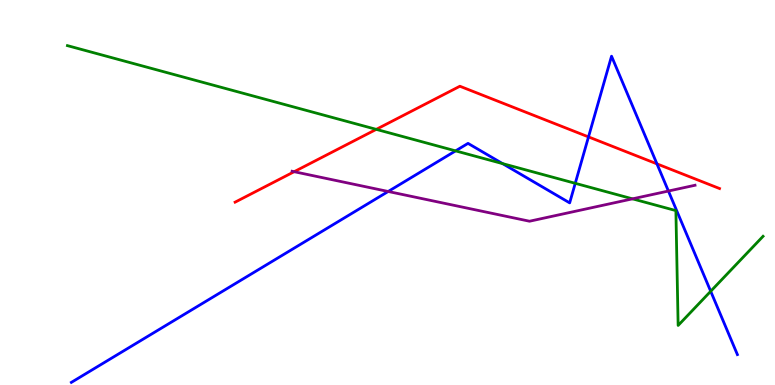[{'lines': ['blue', 'red'], 'intersections': [{'x': 7.59, 'y': 6.44}, {'x': 8.48, 'y': 5.74}]}, {'lines': ['green', 'red'], 'intersections': [{'x': 4.86, 'y': 6.64}]}, {'lines': ['purple', 'red'], 'intersections': [{'x': 3.8, 'y': 5.54}]}, {'lines': ['blue', 'green'], 'intersections': [{'x': 5.88, 'y': 6.08}, {'x': 6.48, 'y': 5.75}, {'x': 7.42, 'y': 5.24}, {'x': 9.17, 'y': 2.43}]}, {'lines': ['blue', 'purple'], 'intersections': [{'x': 5.01, 'y': 5.03}, {'x': 8.62, 'y': 5.04}]}, {'lines': ['green', 'purple'], 'intersections': [{'x': 8.16, 'y': 4.84}]}]